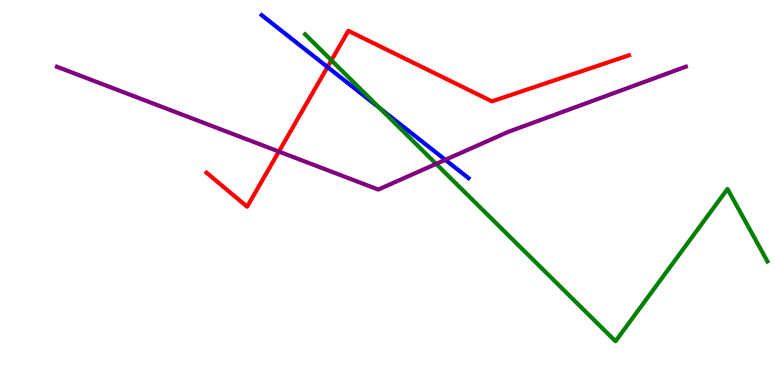[{'lines': ['blue', 'red'], 'intersections': [{'x': 4.23, 'y': 8.26}]}, {'lines': ['green', 'red'], 'intersections': [{'x': 4.28, 'y': 8.43}]}, {'lines': ['purple', 'red'], 'intersections': [{'x': 3.6, 'y': 6.06}]}, {'lines': ['blue', 'green'], 'intersections': [{'x': 4.9, 'y': 7.19}]}, {'lines': ['blue', 'purple'], 'intersections': [{'x': 5.75, 'y': 5.85}]}, {'lines': ['green', 'purple'], 'intersections': [{'x': 5.63, 'y': 5.74}]}]